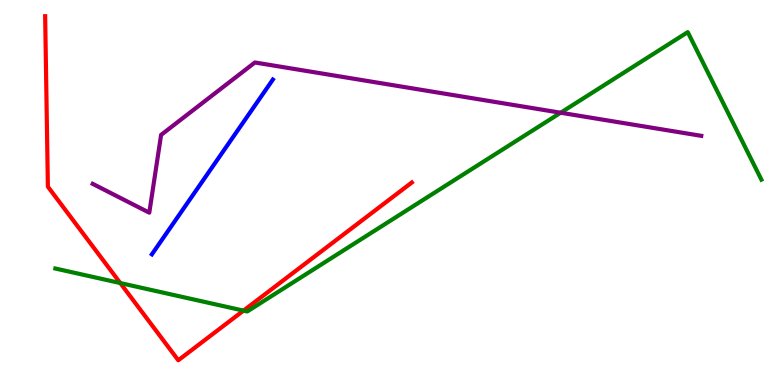[{'lines': ['blue', 'red'], 'intersections': []}, {'lines': ['green', 'red'], 'intersections': [{'x': 1.55, 'y': 2.65}, {'x': 3.14, 'y': 1.93}]}, {'lines': ['purple', 'red'], 'intersections': []}, {'lines': ['blue', 'green'], 'intersections': []}, {'lines': ['blue', 'purple'], 'intersections': []}, {'lines': ['green', 'purple'], 'intersections': [{'x': 7.23, 'y': 7.07}]}]